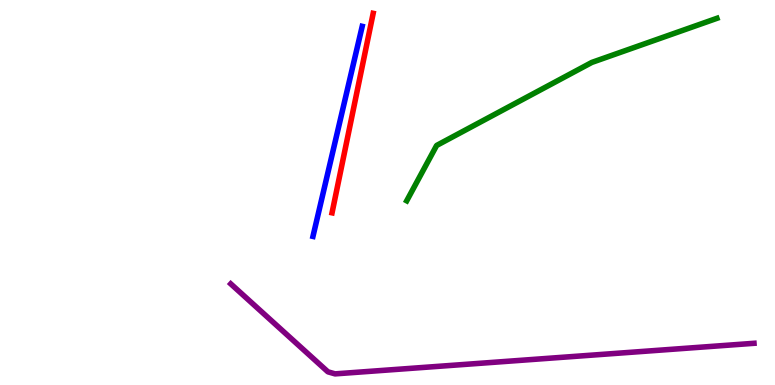[{'lines': ['blue', 'red'], 'intersections': []}, {'lines': ['green', 'red'], 'intersections': []}, {'lines': ['purple', 'red'], 'intersections': []}, {'lines': ['blue', 'green'], 'intersections': []}, {'lines': ['blue', 'purple'], 'intersections': []}, {'lines': ['green', 'purple'], 'intersections': []}]